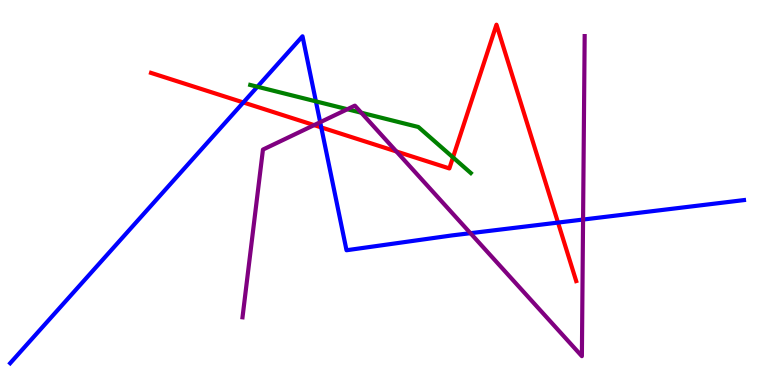[{'lines': ['blue', 'red'], 'intersections': [{'x': 3.14, 'y': 7.34}, {'x': 4.15, 'y': 6.69}, {'x': 7.2, 'y': 4.22}]}, {'lines': ['green', 'red'], 'intersections': [{'x': 5.84, 'y': 5.91}]}, {'lines': ['purple', 'red'], 'intersections': [{'x': 4.05, 'y': 6.75}, {'x': 5.11, 'y': 6.07}]}, {'lines': ['blue', 'green'], 'intersections': [{'x': 3.32, 'y': 7.75}, {'x': 4.08, 'y': 7.37}]}, {'lines': ['blue', 'purple'], 'intersections': [{'x': 4.13, 'y': 6.83}, {'x': 6.07, 'y': 3.94}, {'x': 7.52, 'y': 4.3}]}, {'lines': ['green', 'purple'], 'intersections': [{'x': 4.48, 'y': 7.16}, {'x': 4.66, 'y': 7.07}]}]